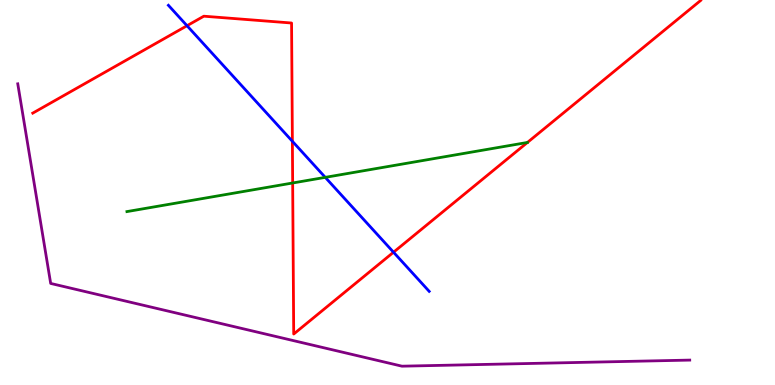[{'lines': ['blue', 'red'], 'intersections': [{'x': 2.41, 'y': 9.33}, {'x': 3.77, 'y': 6.33}, {'x': 5.08, 'y': 3.45}]}, {'lines': ['green', 'red'], 'intersections': [{'x': 3.78, 'y': 5.25}]}, {'lines': ['purple', 'red'], 'intersections': []}, {'lines': ['blue', 'green'], 'intersections': [{'x': 4.2, 'y': 5.39}]}, {'lines': ['blue', 'purple'], 'intersections': []}, {'lines': ['green', 'purple'], 'intersections': []}]